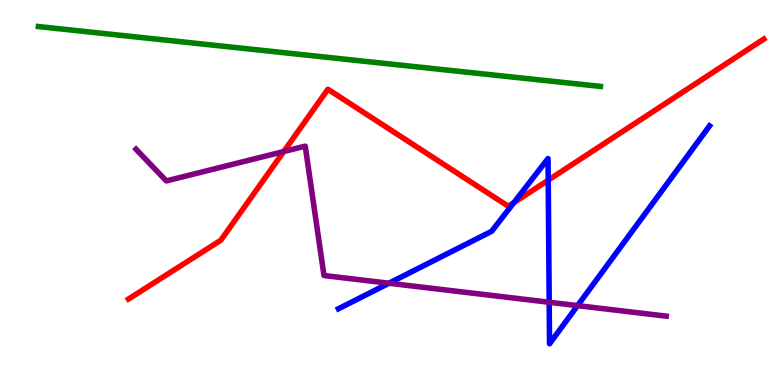[{'lines': ['blue', 'red'], 'intersections': [{'x': 6.63, 'y': 4.74}, {'x': 7.07, 'y': 5.32}]}, {'lines': ['green', 'red'], 'intersections': []}, {'lines': ['purple', 'red'], 'intersections': [{'x': 3.66, 'y': 6.06}]}, {'lines': ['blue', 'green'], 'intersections': []}, {'lines': ['blue', 'purple'], 'intersections': [{'x': 5.02, 'y': 2.64}, {'x': 7.09, 'y': 2.15}, {'x': 7.45, 'y': 2.06}]}, {'lines': ['green', 'purple'], 'intersections': []}]